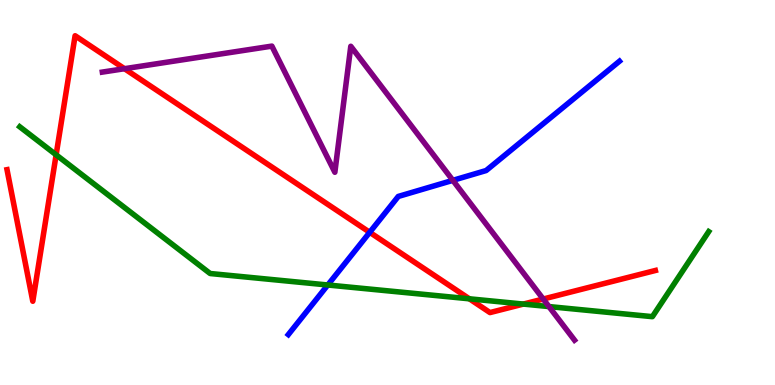[{'lines': ['blue', 'red'], 'intersections': [{'x': 4.77, 'y': 3.97}]}, {'lines': ['green', 'red'], 'intersections': [{'x': 0.724, 'y': 5.98}, {'x': 6.06, 'y': 2.24}, {'x': 6.75, 'y': 2.1}]}, {'lines': ['purple', 'red'], 'intersections': [{'x': 1.61, 'y': 8.22}, {'x': 7.01, 'y': 2.23}]}, {'lines': ['blue', 'green'], 'intersections': [{'x': 4.23, 'y': 2.6}]}, {'lines': ['blue', 'purple'], 'intersections': [{'x': 5.84, 'y': 5.32}]}, {'lines': ['green', 'purple'], 'intersections': [{'x': 7.08, 'y': 2.04}]}]